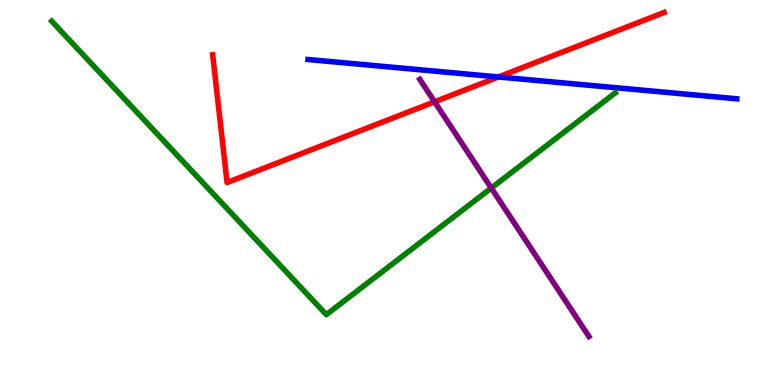[{'lines': ['blue', 'red'], 'intersections': [{'x': 6.43, 'y': 8.0}]}, {'lines': ['green', 'red'], 'intersections': []}, {'lines': ['purple', 'red'], 'intersections': [{'x': 5.61, 'y': 7.36}]}, {'lines': ['blue', 'green'], 'intersections': []}, {'lines': ['blue', 'purple'], 'intersections': []}, {'lines': ['green', 'purple'], 'intersections': [{'x': 6.34, 'y': 5.12}]}]